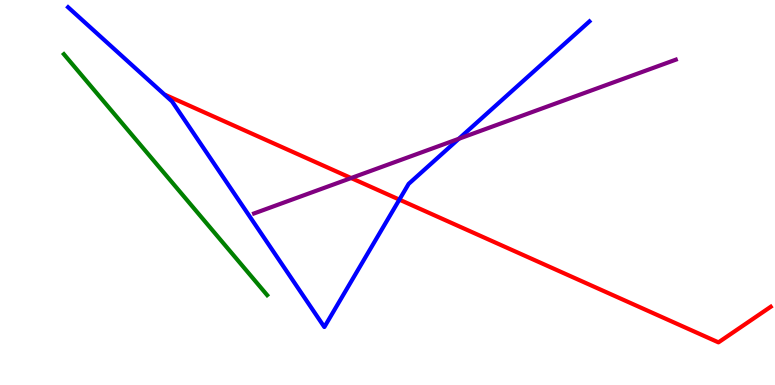[{'lines': ['blue', 'red'], 'intersections': [{'x': 5.15, 'y': 4.81}]}, {'lines': ['green', 'red'], 'intersections': []}, {'lines': ['purple', 'red'], 'intersections': [{'x': 4.53, 'y': 5.38}]}, {'lines': ['blue', 'green'], 'intersections': []}, {'lines': ['blue', 'purple'], 'intersections': [{'x': 5.92, 'y': 6.4}]}, {'lines': ['green', 'purple'], 'intersections': []}]